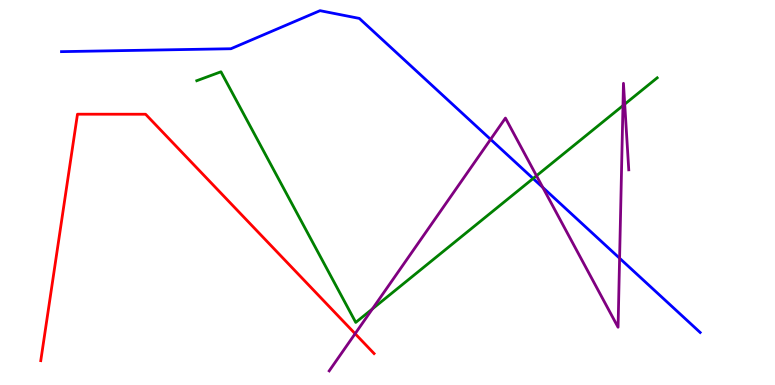[{'lines': ['blue', 'red'], 'intersections': []}, {'lines': ['green', 'red'], 'intersections': []}, {'lines': ['purple', 'red'], 'intersections': [{'x': 4.58, 'y': 1.33}]}, {'lines': ['blue', 'green'], 'intersections': [{'x': 6.88, 'y': 5.36}]}, {'lines': ['blue', 'purple'], 'intersections': [{'x': 6.33, 'y': 6.38}, {'x': 7.0, 'y': 5.13}, {'x': 7.99, 'y': 3.29}]}, {'lines': ['green', 'purple'], 'intersections': [{'x': 4.81, 'y': 1.98}, {'x': 6.92, 'y': 5.43}, {'x': 8.04, 'y': 7.26}, {'x': 8.06, 'y': 7.29}]}]